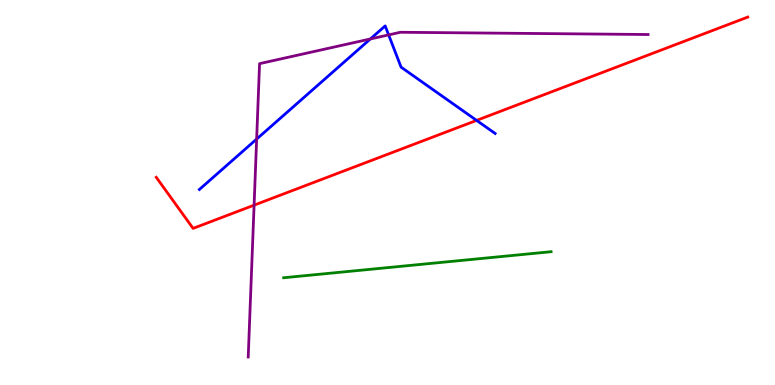[{'lines': ['blue', 'red'], 'intersections': [{'x': 6.15, 'y': 6.87}]}, {'lines': ['green', 'red'], 'intersections': []}, {'lines': ['purple', 'red'], 'intersections': [{'x': 3.28, 'y': 4.67}]}, {'lines': ['blue', 'green'], 'intersections': []}, {'lines': ['blue', 'purple'], 'intersections': [{'x': 3.31, 'y': 6.39}, {'x': 4.78, 'y': 8.99}, {'x': 5.01, 'y': 9.09}]}, {'lines': ['green', 'purple'], 'intersections': []}]